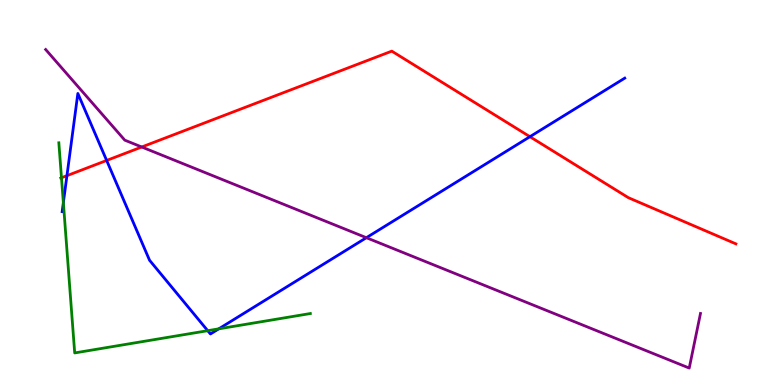[{'lines': ['blue', 'red'], 'intersections': [{'x': 0.864, 'y': 5.44}, {'x': 1.38, 'y': 5.83}, {'x': 6.84, 'y': 6.45}]}, {'lines': ['green', 'red'], 'intersections': [{'x': 0.793, 'y': 5.38}]}, {'lines': ['purple', 'red'], 'intersections': [{'x': 1.83, 'y': 6.18}]}, {'lines': ['blue', 'green'], 'intersections': [{'x': 0.818, 'y': 4.74}, {'x': 2.68, 'y': 1.41}, {'x': 2.82, 'y': 1.46}]}, {'lines': ['blue', 'purple'], 'intersections': [{'x': 4.73, 'y': 3.83}]}, {'lines': ['green', 'purple'], 'intersections': []}]